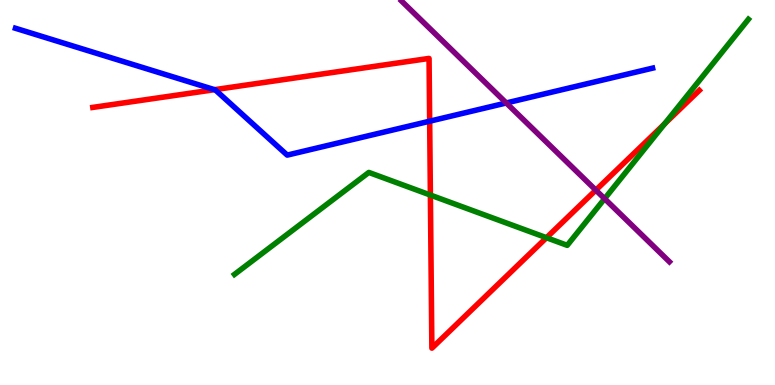[{'lines': ['blue', 'red'], 'intersections': [{'x': 2.77, 'y': 7.67}, {'x': 5.54, 'y': 6.85}]}, {'lines': ['green', 'red'], 'intersections': [{'x': 5.55, 'y': 4.93}, {'x': 7.05, 'y': 3.83}, {'x': 8.58, 'y': 6.78}]}, {'lines': ['purple', 'red'], 'intersections': [{'x': 7.69, 'y': 5.06}]}, {'lines': ['blue', 'green'], 'intersections': []}, {'lines': ['blue', 'purple'], 'intersections': [{'x': 6.53, 'y': 7.33}]}, {'lines': ['green', 'purple'], 'intersections': [{'x': 7.8, 'y': 4.84}]}]